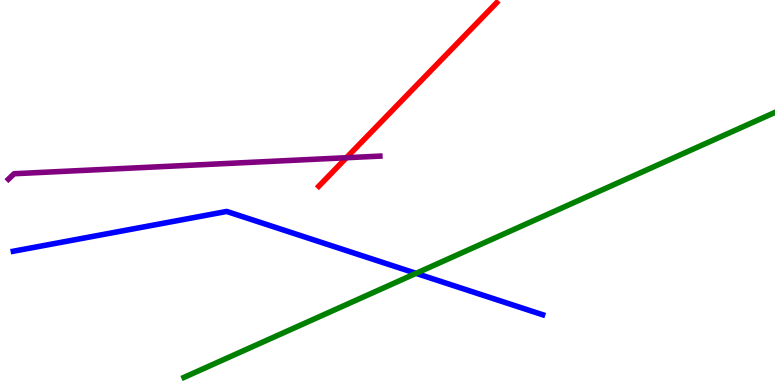[{'lines': ['blue', 'red'], 'intersections': []}, {'lines': ['green', 'red'], 'intersections': []}, {'lines': ['purple', 'red'], 'intersections': [{'x': 4.47, 'y': 5.9}]}, {'lines': ['blue', 'green'], 'intersections': [{'x': 5.37, 'y': 2.9}]}, {'lines': ['blue', 'purple'], 'intersections': []}, {'lines': ['green', 'purple'], 'intersections': []}]